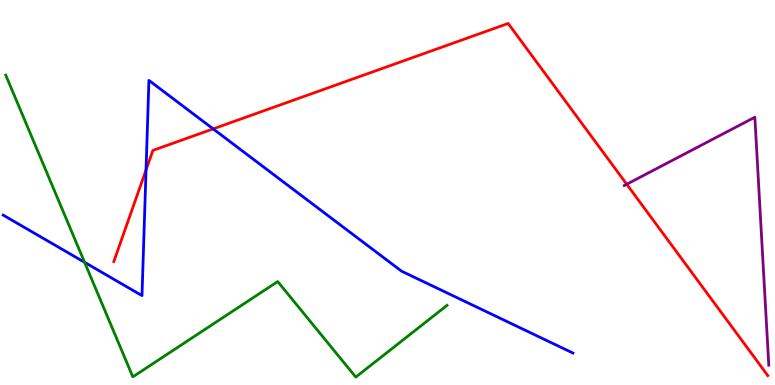[{'lines': ['blue', 'red'], 'intersections': [{'x': 1.88, 'y': 5.59}, {'x': 2.75, 'y': 6.65}]}, {'lines': ['green', 'red'], 'intersections': []}, {'lines': ['purple', 'red'], 'intersections': [{'x': 8.09, 'y': 5.21}]}, {'lines': ['blue', 'green'], 'intersections': [{'x': 1.09, 'y': 3.19}]}, {'lines': ['blue', 'purple'], 'intersections': []}, {'lines': ['green', 'purple'], 'intersections': []}]